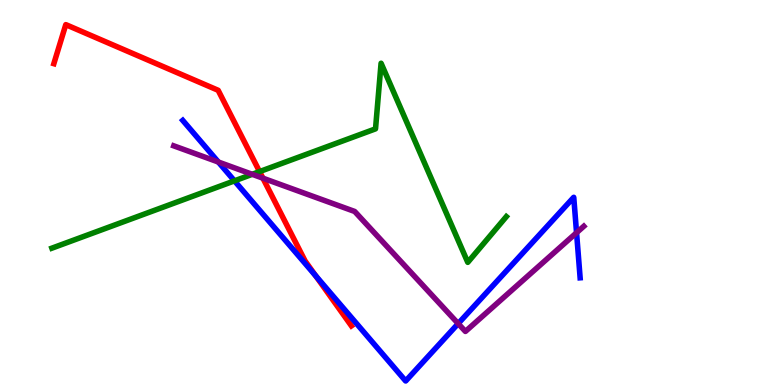[{'lines': ['blue', 'red'], 'intersections': [{'x': 4.07, 'y': 2.84}]}, {'lines': ['green', 'red'], 'intersections': [{'x': 3.35, 'y': 5.54}]}, {'lines': ['purple', 'red'], 'intersections': [{'x': 3.39, 'y': 5.37}]}, {'lines': ['blue', 'green'], 'intersections': [{'x': 3.03, 'y': 5.3}]}, {'lines': ['blue', 'purple'], 'intersections': [{'x': 2.82, 'y': 5.79}, {'x': 5.91, 'y': 1.59}, {'x': 7.44, 'y': 3.96}]}, {'lines': ['green', 'purple'], 'intersections': [{'x': 3.25, 'y': 5.47}]}]